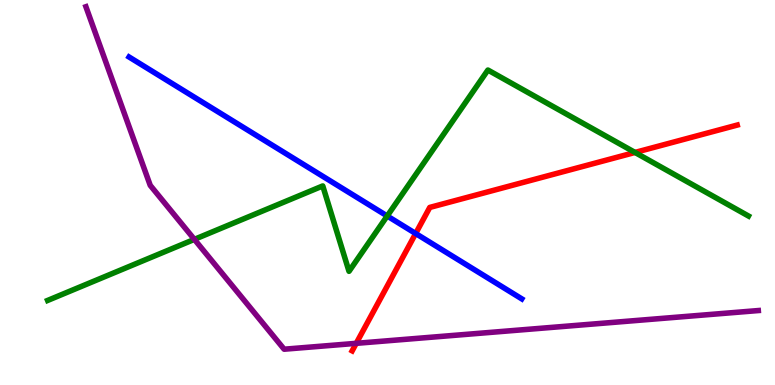[{'lines': ['blue', 'red'], 'intersections': [{'x': 5.36, 'y': 3.93}]}, {'lines': ['green', 'red'], 'intersections': [{'x': 8.19, 'y': 6.04}]}, {'lines': ['purple', 'red'], 'intersections': [{'x': 4.6, 'y': 1.08}]}, {'lines': ['blue', 'green'], 'intersections': [{'x': 5.0, 'y': 4.39}]}, {'lines': ['blue', 'purple'], 'intersections': []}, {'lines': ['green', 'purple'], 'intersections': [{'x': 2.51, 'y': 3.78}]}]